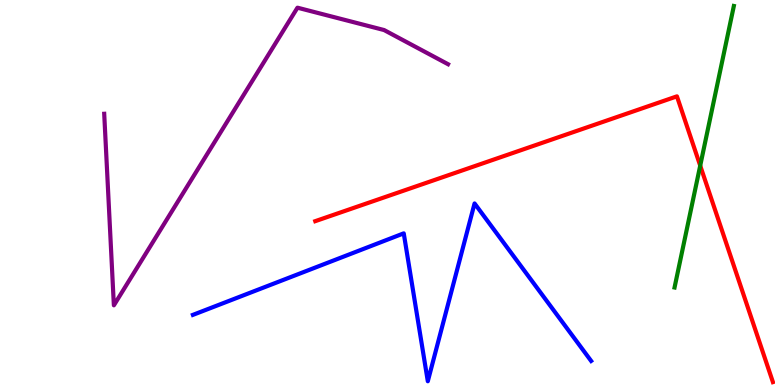[{'lines': ['blue', 'red'], 'intersections': []}, {'lines': ['green', 'red'], 'intersections': [{'x': 9.04, 'y': 5.7}]}, {'lines': ['purple', 'red'], 'intersections': []}, {'lines': ['blue', 'green'], 'intersections': []}, {'lines': ['blue', 'purple'], 'intersections': []}, {'lines': ['green', 'purple'], 'intersections': []}]